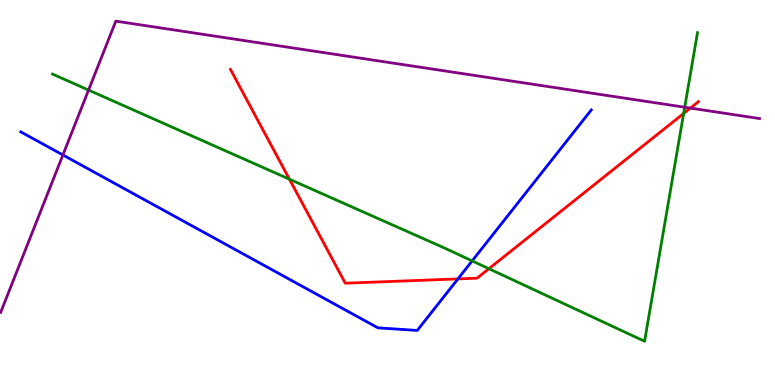[{'lines': ['blue', 'red'], 'intersections': [{'x': 5.91, 'y': 2.76}]}, {'lines': ['green', 'red'], 'intersections': [{'x': 3.73, 'y': 5.35}, {'x': 6.31, 'y': 3.02}, {'x': 8.82, 'y': 7.05}]}, {'lines': ['purple', 'red'], 'intersections': [{'x': 8.91, 'y': 7.19}]}, {'lines': ['blue', 'green'], 'intersections': [{'x': 6.09, 'y': 3.22}]}, {'lines': ['blue', 'purple'], 'intersections': [{'x': 0.812, 'y': 5.97}]}, {'lines': ['green', 'purple'], 'intersections': [{'x': 1.14, 'y': 7.66}, {'x': 8.83, 'y': 7.21}]}]